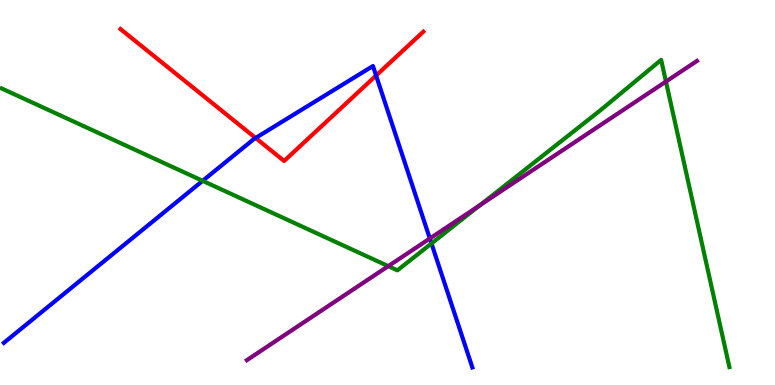[{'lines': ['blue', 'red'], 'intersections': [{'x': 3.3, 'y': 6.42}, {'x': 4.85, 'y': 8.04}]}, {'lines': ['green', 'red'], 'intersections': []}, {'lines': ['purple', 'red'], 'intersections': []}, {'lines': ['blue', 'green'], 'intersections': [{'x': 2.61, 'y': 5.3}, {'x': 5.57, 'y': 3.68}]}, {'lines': ['blue', 'purple'], 'intersections': [{'x': 5.55, 'y': 3.8}]}, {'lines': ['green', 'purple'], 'intersections': [{'x': 5.01, 'y': 3.09}, {'x': 6.2, 'y': 4.67}, {'x': 8.59, 'y': 7.88}]}]